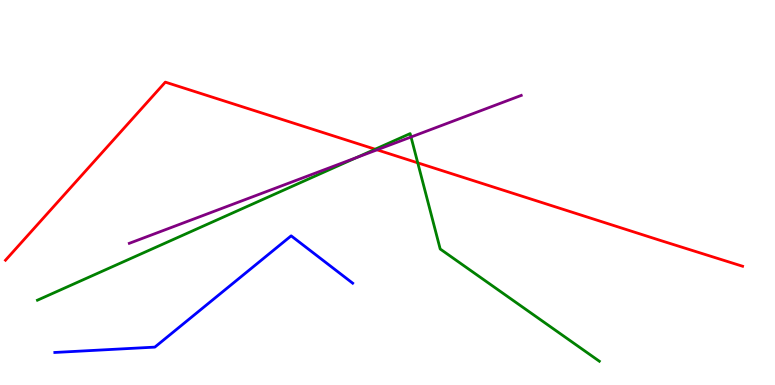[{'lines': ['blue', 'red'], 'intersections': []}, {'lines': ['green', 'red'], 'intersections': [{'x': 4.84, 'y': 6.12}, {'x': 5.39, 'y': 5.77}]}, {'lines': ['purple', 'red'], 'intersections': [{'x': 4.87, 'y': 6.11}]}, {'lines': ['blue', 'green'], 'intersections': []}, {'lines': ['blue', 'purple'], 'intersections': []}, {'lines': ['green', 'purple'], 'intersections': [{'x': 4.6, 'y': 5.91}, {'x': 5.3, 'y': 6.44}]}]